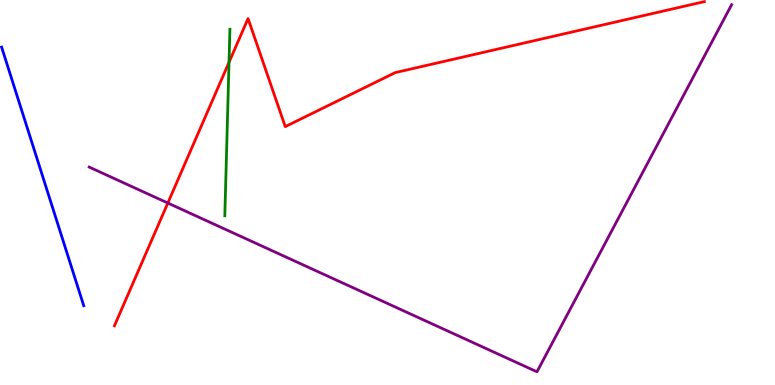[{'lines': ['blue', 'red'], 'intersections': []}, {'lines': ['green', 'red'], 'intersections': [{'x': 2.96, 'y': 8.38}]}, {'lines': ['purple', 'red'], 'intersections': [{'x': 2.17, 'y': 4.73}]}, {'lines': ['blue', 'green'], 'intersections': []}, {'lines': ['blue', 'purple'], 'intersections': []}, {'lines': ['green', 'purple'], 'intersections': []}]